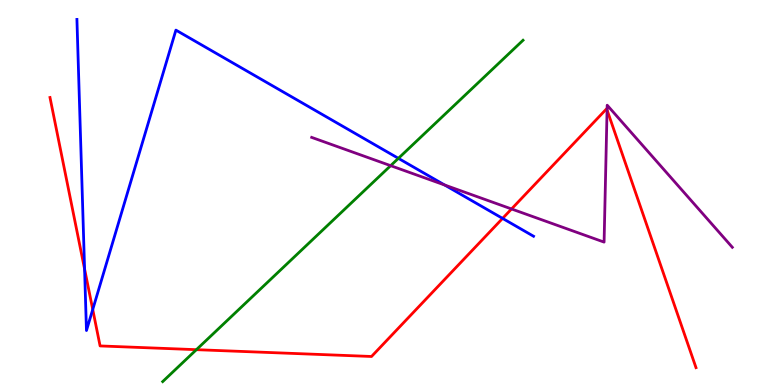[{'lines': ['blue', 'red'], 'intersections': [{'x': 1.09, 'y': 3.01}, {'x': 1.2, 'y': 1.96}, {'x': 6.48, 'y': 4.33}]}, {'lines': ['green', 'red'], 'intersections': [{'x': 2.53, 'y': 0.918}]}, {'lines': ['purple', 'red'], 'intersections': [{'x': 6.6, 'y': 4.57}, {'x': 7.83, 'y': 7.14}]}, {'lines': ['blue', 'green'], 'intersections': [{'x': 5.14, 'y': 5.89}]}, {'lines': ['blue', 'purple'], 'intersections': [{'x': 5.74, 'y': 5.19}]}, {'lines': ['green', 'purple'], 'intersections': [{'x': 5.04, 'y': 5.7}]}]